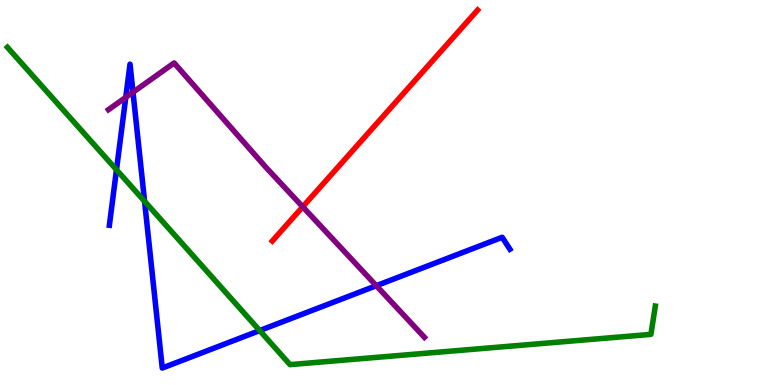[{'lines': ['blue', 'red'], 'intersections': []}, {'lines': ['green', 'red'], 'intersections': []}, {'lines': ['purple', 'red'], 'intersections': [{'x': 3.91, 'y': 4.63}]}, {'lines': ['blue', 'green'], 'intersections': [{'x': 1.5, 'y': 5.59}, {'x': 1.87, 'y': 4.77}, {'x': 3.35, 'y': 1.41}]}, {'lines': ['blue', 'purple'], 'intersections': [{'x': 1.62, 'y': 7.47}, {'x': 1.72, 'y': 7.6}, {'x': 4.86, 'y': 2.58}]}, {'lines': ['green', 'purple'], 'intersections': []}]